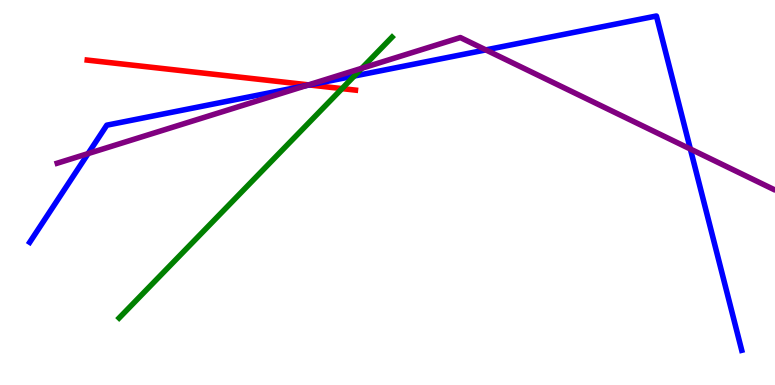[{'lines': ['blue', 'red'], 'intersections': [{'x': 3.99, 'y': 7.79}]}, {'lines': ['green', 'red'], 'intersections': [{'x': 4.41, 'y': 7.7}]}, {'lines': ['purple', 'red'], 'intersections': [{'x': 3.98, 'y': 7.8}]}, {'lines': ['blue', 'green'], 'intersections': [{'x': 4.57, 'y': 8.03}]}, {'lines': ['blue', 'purple'], 'intersections': [{'x': 1.14, 'y': 6.01}, {'x': 3.95, 'y': 7.78}, {'x': 6.27, 'y': 8.7}, {'x': 8.91, 'y': 6.13}]}, {'lines': ['green', 'purple'], 'intersections': [{'x': 4.67, 'y': 8.23}]}]